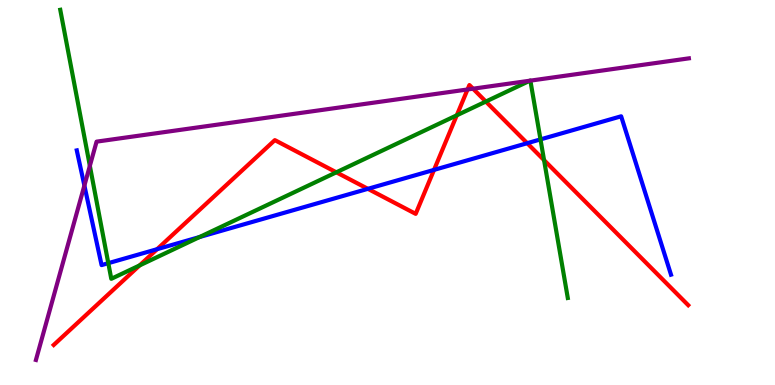[{'lines': ['blue', 'red'], 'intersections': [{'x': 2.03, 'y': 3.53}, {'x': 4.75, 'y': 5.1}, {'x': 5.6, 'y': 5.59}, {'x': 6.8, 'y': 6.28}]}, {'lines': ['green', 'red'], 'intersections': [{'x': 1.8, 'y': 3.11}, {'x': 4.34, 'y': 5.52}, {'x': 5.89, 'y': 7.0}, {'x': 6.27, 'y': 7.36}, {'x': 7.02, 'y': 5.84}]}, {'lines': ['purple', 'red'], 'intersections': [{'x': 6.03, 'y': 7.68}, {'x': 6.1, 'y': 7.7}]}, {'lines': ['blue', 'green'], 'intersections': [{'x': 1.4, 'y': 3.16}, {'x': 2.58, 'y': 3.84}, {'x': 6.97, 'y': 6.38}]}, {'lines': ['blue', 'purple'], 'intersections': [{'x': 1.09, 'y': 5.18}]}, {'lines': ['green', 'purple'], 'intersections': [{'x': 1.16, 'y': 5.69}, {'x': 6.84, 'y': 7.9}, {'x': 6.84, 'y': 7.91}]}]